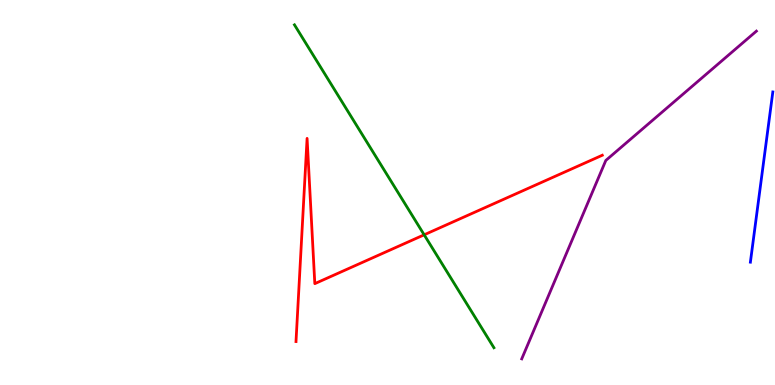[{'lines': ['blue', 'red'], 'intersections': []}, {'lines': ['green', 'red'], 'intersections': [{'x': 5.47, 'y': 3.9}]}, {'lines': ['purple', 'red'], 'intersections': []}, {'lines': ['blue', 'green'], 'intersections': []}, {'lines': ['blue', 'purple'], 'intersections': []}, {'lines': ['green', 'purple'], 'intersections': []}]